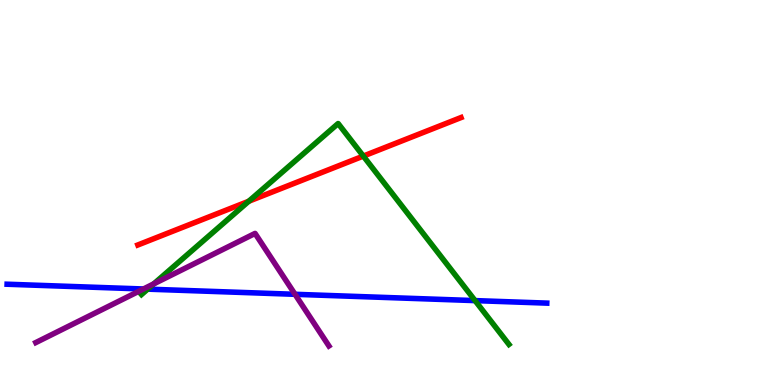[{'lines': ['blue', 'red'], 'intersections': []}, {'lines': ['green', 'red'], 'intersections': [{'x': 3.21, 'y': 4.77}, {'x': 4.69, 'y': 5.95}]}, {'lines': ['purple', 'red'], 'intersections': []}, {'lines': ['blue', 'green'], 'intersections': [{'x': 1.91, 'y': 2.49}, {'x': 6.13, 'y': 2.19}]}, {'lines': ['blue', 'purple'], 'intersections': [{'x': 1.85, 'y': 2.49}, {'x': 3.81, 'y': 2.36}]}, {'lines': ['green', 'purple'], 'intersections': [{'x': 1.98, 'y': 2.63}]}]